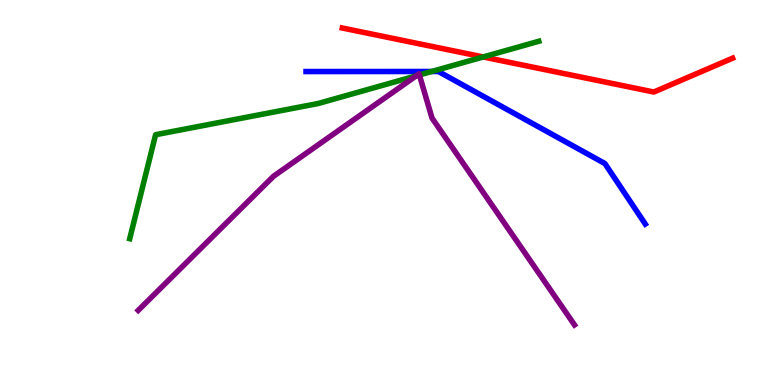[{'lines': ['blue', 'red'], 'intersections': []}, {'lines': ['green', 'red'], 'intersections': [{'x': 6.23, 'y': 8.52}]}, {'lines': ['purple', 'red'], 'intersections': []}, {'lines': ['blue', 'green'], 'intersections': [{'x': 5.57, 'y': 8.14}]}, {'lines': ['blue', 'purple'], 'intersections': []}, {'lines': ['green', 'purple'], 'intersections': [{'x': 5.37, 'y': 8.03}, {'x': 5.41, 'y': 8.05}]}]